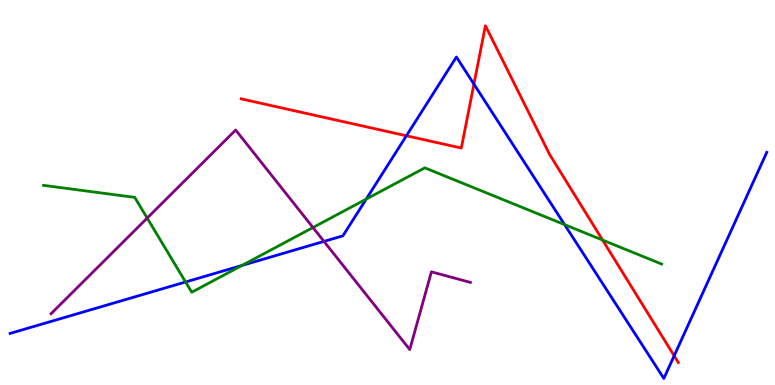[{'lines': ['blue', 'red'], 'intersections': [{'x': 5.24, 'y': 6.47}, {'x': 6.12, 'y': 7.82}, {'x': 8.7, 'y': 0.759}]}, {'lines': ['green', 'red'], 'intersections': [{'x': 7.78, 'y': 3.76}]}, {'lines': ['purple', 'red'], 'intersections': []}, {'lines': ['blue', 'green'], 'intersections': [{'x': 2.39, 'y': 2.68}, {'x': 3.12, 'y': 3.1}, {'x': 4.73, 'y': 4.83}, {'x': 7.28, 'y': 4.17}]}, {'lines': ['blue', 'purple'], 'intersections': [{'x': 4.18, 'y': 3.73}]}, {'lines': ['green', 'purple'], 'intersections': [{'x': 1.9, 'y': 4.34}, {'x': 4.04, 'y': 4.09}]}]